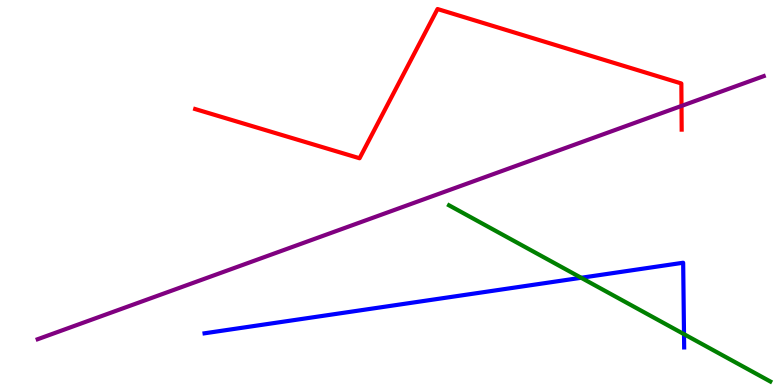[{'lines': ['blue', 'red'], 'intersections': []}, {'lines': ['green', 'red'], 'intersections': []}, {'lines': ['purple', 'red'], 'intersections': [{'x': 8.79, 'y': 7.25}]}, {'lines': ['blue', 'green'], 'intersections': [{'x': 7.5, 'y': 2.79}, {'x': 8.83, 'y': 1.32}]}, {'lines': ['blue', 'purple'], 'intersections': []}, {'lines': ['green', 'purple'], 'intersections': []}]